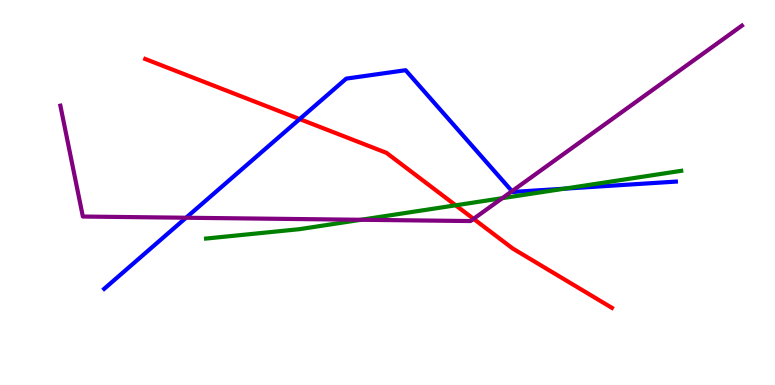[{'lines': ['blue', 'red'], 'intersections': [{'x': 3.87, 'y': 6.91}]}, {'lines': ['green', 'red'], 'intersections': [{'x': 5.88, 'y': 4.67}]}, {'lines': ['purple', 'red'], 'intersections': [{'x': 6.11, 'y': 4.32}]}, {'lines': ['blue', 'green'], 'intersections': [{'x': 7.28, 'y': 5.1}]}, {'lines': ['blue', 'purple'], 'intersections': [{'x': 2.4, 'y': 4.34}, {'x': 6.61, 'y': 5.03}]}, {'lines': ['green', 'purple'], 'intersections': [{'x': 4.66, 'y': 4.29}, {'x': 6.48, 'y': 4.85}]}]